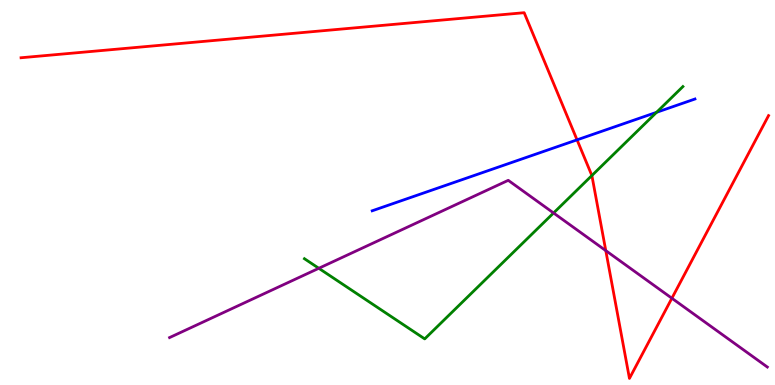[{'lines': ['blue', 'red'], 'intersections': [{'x': 7.45, 'y': 6.37}]}, {'lines': ['green', 'red'], 'intersections': [{'x': 7.64, 'y': 5.44}]}, {'lines': ['purple', 'red'], 'intersections': [{'x': 7.82, 'y': 3.49}, {'x': 8.67, 'y': 2.25}]}, {'lines': ['blue', 'green'], 'intersections': [{'x': 8.47, 'y': 7.08}]}, {'lines': ['blue', 'purple'], 'intersections': []}, {'lines': ['green', 'purple'], 'intersections': [{'x': 4.11, 'y': 3.03}, {'x': 7.14, 'y': 4.47}]}]